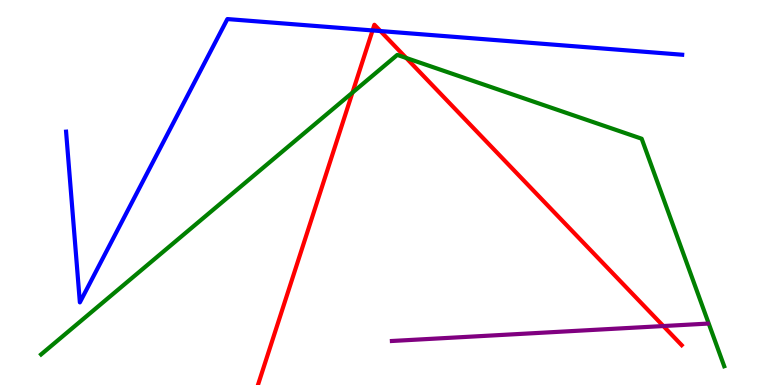[{'lines': ['blue', 'red'], 'intersections': [{'x': 4.81, 'y': 9.21}, {'x': 4.91, 'y': 9.19}]}, {'lines': ['green', 'red'], 'intersections': [{'x': 4.55, 'y': 7.59}, {'x': 5.24, 'y': 8.49}]}, {'lines': ['purple', 'red'], 'intersections': [{'x': 8.56, 'y': 1.53}]}, {'lines': ['blue', 'green'], 'intersections': []}, {'lines': ['blue', 'purple'], 'intersections': []}, {'lines': ['green', 'purple'], 'intersections': []}]